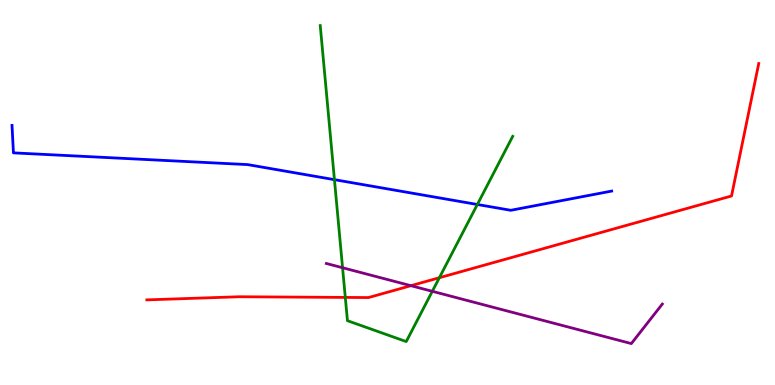[{'lines': ['blue', 'red'], 'intersections': []}, {'lines': ['green', 'red'], 'intersections': [{'x': 4.46, 'y': 2.27}, {'x': 5.67, 'y': 2.79}]}, {'lines': ['purple', 'red'], 'intersections': [{'x': 5.3, 'y': 2.58}]}, {'lines': ['blue', 'green'], 'intersections': [{'x': 4.32, 'y': 5.33}, {'x': 6.16, 'y': 4.69}]}, {'lines': ['blue', 'purple'], 'intersections': []}, {'lines': ['green', 'purple'], 'intersections': [{'x': 4.42, 'y': 3.05}, {'x': 5.58, 'y': 2.43}]}]